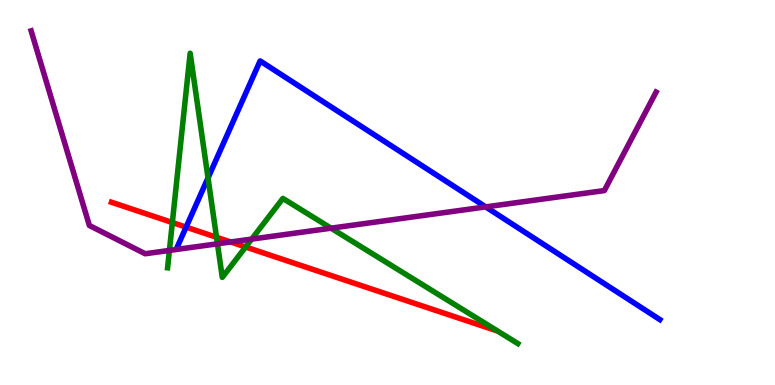[{'lines': ['blue', 'red'], 'intersections': [{'x': 2.4, 'y': 4.1}]}, {'lines': ['green', 'red'], 'intersections': [{'x': 2.22, 'y': 4.22}, {'x': 2.79, 'y': 3.84}, {'x': 3.17, 'y': 3.58}]}, {'lines': ['purple', 'red'], 'intersections': [{'x': 2.98, 'y': 3.71}]}, {'lines': ['blue', 'green'], 'intersections': [{'x': 2.68, 'y': 5.38}]}, {'lines': ['blue', 'purple'], 'intersections': [{'x': 6.27, 'y': 4.63}]}, {'lines': ['green', 'purple'], 'intersections': [{'x': 2.19, 'y': 3.5}, {'x': 2.81, 'y': 3.67}, {'x': 3.25, 'y': 3.79}, {'x': 4.27, 'y': 4.07}]}]